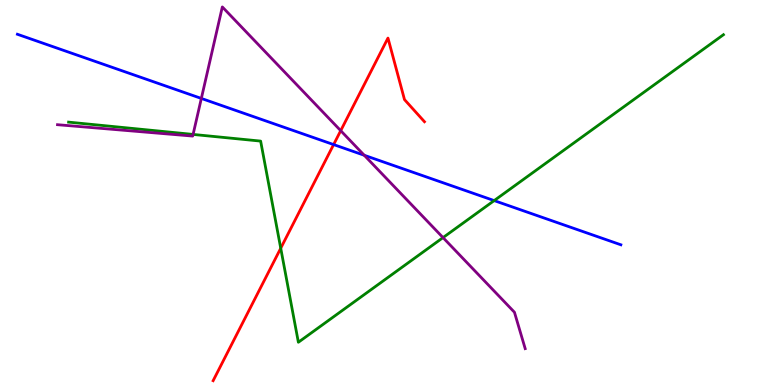[{'lines': ['blue', 'red'], 'intersections': [{'x': 4.3, 'y': 6.24}]}, {'lines': ['green', 'red'], 'intersections': [{'x': 3.62, 'y': 3.55}]}, {'lines': ['purple', 'red'], 'intersections': [{'x': 4.4, 'y': 6.61}]}, {'lines': ['blue', 'green'], 'intersections': [{'x': 6.38, 'y': 4.79}]}, {'lines': ['blue', 'purple'], 'intersections': [{'x': 2.6, 'y': 7.44}, {'x': 4.7, 'y': 5.97}]}, {'lines': ['green', 'purple'], 'intersections': [{'x': 2.49, 'y': 6.51}, {'x': 5.72, 'y': 3.83}]}]